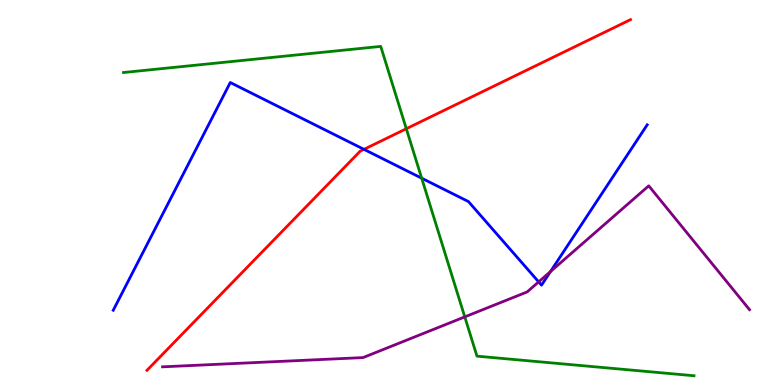[{'lines': ['blue', 'red'], 'intersections': [{'x': 4.7, 'y': 6.12}]}, {'lines': ['green', 'red'], 'intersections': [{'x': 5.24, 'y': 6.66}]}, {'lines': ['purple', 'red'], 'intersections': []}, {'lines': ['blue', 'green'], 'intersections': [{'x': 5.44, 'y': 5.37}]}, {'lines': ['blue', 'purple'], 'intersections': [{'x': 6.95, 'y': 2.68}, {'x': 7.1, 'y': 2.95}]}, {'lines': ['green', 'purple'], 'intersections': [{'x': 6.0, 'y': 1.77}]}]